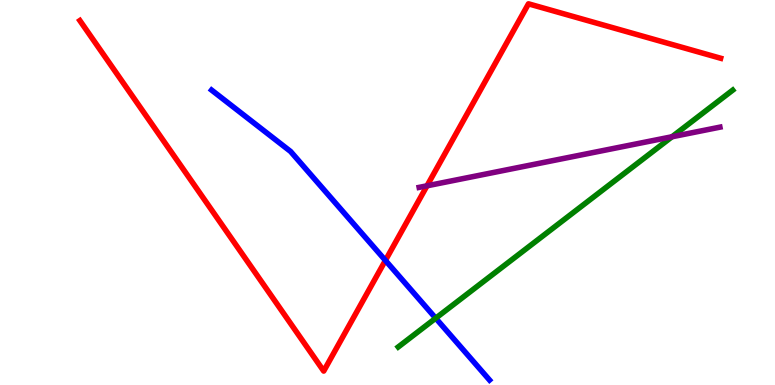[{'lines': ['blue', 'red'], 'intersections': [{'x': 4.97, 'y': 3.24}]}, {'lines': ['green', 'red'], 'intersections': []}, {'lines': ['purple', 'red'], 'intersections': [{'x': 5.51, 'y': 5.17}]}, {'lines': ['blue', 'green'], 'intersections': [{'x': 5.62, 'y': 1.73}]}, {'lines': ['blue', 'purple'], 'intersections': []}, {'lines': ['green', 'purple'], 'intersections': [{'x': 8.67, 'y': 6.45}]}]